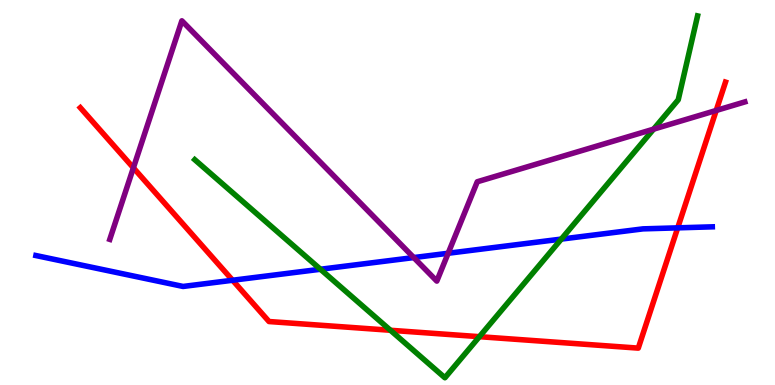[{'lines': ['blue', 'red'], 'intersections': [{'x': 3.0, 'y': 2.72}, {'x': 8.74, 'y': 4.08}]}, {'lines': ['green', 'red'], 'intersections': [{'x': 5.04, 'y': 1.42}, {'x': 6.19, 'y': 1.26}]}, {'lines': ['purple', 'red'], 'intersections': [{'x': 1.72, 'y': 5.64}, {'x': 9.24, 'y': 7.13}]}, {'lines': ['blue', 'green'], 'intersections': [{'x': 4.13, 'y': 3.01}, {'x': 7.24, 'y': 3.79}]}, {'lines': ['blue', 'purple'], 'intersections': [{'x': 5.34, 'y': 3.31}, {'x': 5.78, 'y': 3.42}]}, {'lines': ['green', 'purple'], 'intersections': [{'x': 8.43, 'y': 6.65}]}]